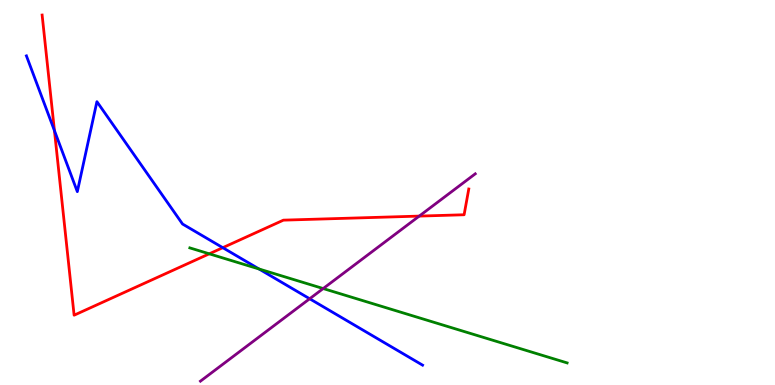[{'lines': ['blue', 'red'], 'intersections': [{'x': 0.702, 'y': 6.61}, {'x': 2.87, 'y': 3.57}]}, {'lines': ['green', 'red'], 'intersections': [{'x': 2.7, 'y': 3.41}]}, {'lines': ['purple', 'red'], 'intersections': [{'x': 5.41, 'y': 4.39}]}, {'lines': ['blue', 'green'], 'intersections': [{'x': 3.34, 'y': 3.01}]}, {'lines': ['blue', 'purple'], 'intersections': [{'x': 4.0, 'y': 2.24}]}, {'lines': ['green', 'purple'], 'intersections': [{'x': 4.17, 'y': 2.51}]}]